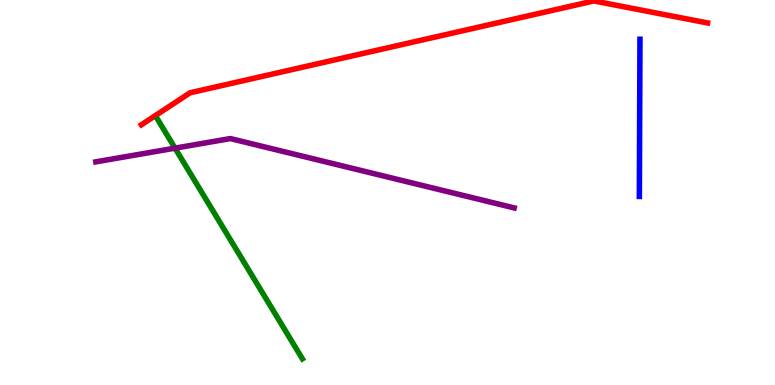[{'lines': ['blue', 'red'], 'intersections': []}, {'lines': ['green', 'red'], 'intersections': []}, {'lines': ['purple', 'red'], 'intersections': []}, {'lines': ['blue', 'green'], 'intersections': []}, {'lines': ['blue', 'purple'], 'intersections': []}, {'lines': ['green', 'purple'], 'intersections': [{'x': 2.26, 'y': 6.15}]}]